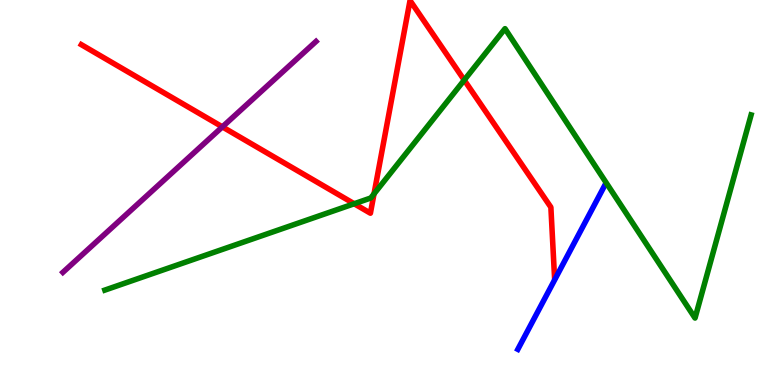[{'lines': ['blue', 'red'], 'intersections': []}, {'lines': ['green', 'red'], 'intersections': [{'x': 4.57, 'y': 4.71}, {'x': 4.83, 'y': 4.96}, {'x': 5.99, 'y': 7.92}]}, {'lines': ['purple', 'red'], 'intersections': [{'x': 2.87, 'y': 6.7}]}, {'lines': ['blue', 'green'], 'intersections': []}, {'lines': ['blue', 'purple'], 'intersections': []}, {'lines': ['green', 'purple'], 'intersections': []}]